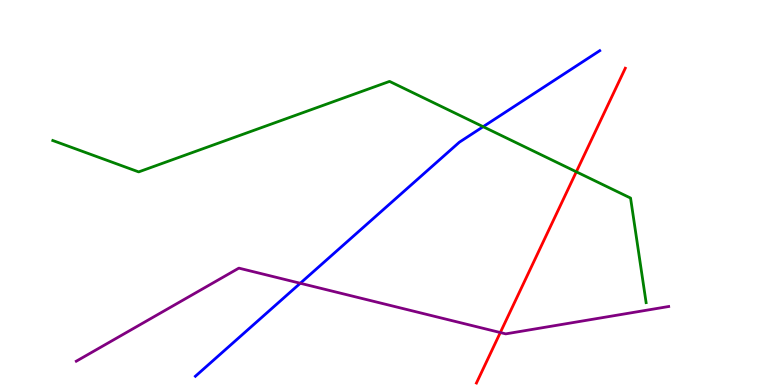[{'lines': ['blue', 'red'], 'intersections': []}, {'lines': ['green', 'red'], 'intersections': [{'x': 7.44, 'y': 5.54}]}, {'lines': ['purple', 'red'], 'intersections': [{'x': 6.46, 'y': 1.36}]}, {'lines': ['blue', 'green'], 'intersections': [{'x': 6.23, 'y': 6.71}]}, {'lines': ['blue', 'purple'], 'intersections': [{'x': 3.87, 'y': 2.64}]}, {'lines': ['green', 'purple'], 'intersections': []}]